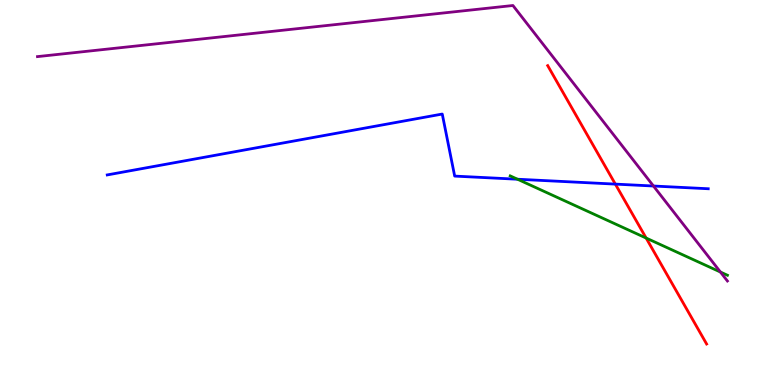[{'lines': ['blue', 'red'], 'intersections': [{'x': 7.94, 'y': 5.22}]}, {'lines': ['green', 'red'], 'intersections': [{'x': 8.34, 'y': 3.82}]}, {'lines': ['purple', 'red'], 'intersections': []}, {'lines': ['blue', 'green'], 'intersections': [{'x': 6.68, 'y': 5.34}]}, {'lines': ['blue', 'purple'], 'intersections': [{'x': 8.43, 'y': 5.17}]}, {'lines': ['green', 'purple'], 'intersections': [{'x': 9.3, 'y': 2.93}]}]